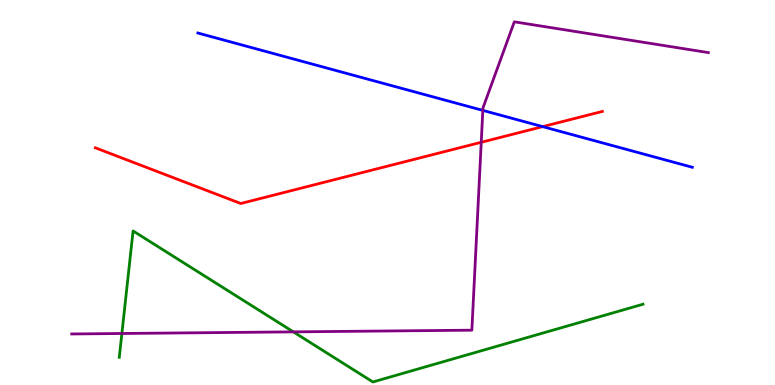[{'lines': ['blue', 'red'], 'intersections': [{'x': 7.0, 'y': 6.71}]}, {'lines': ['green', 'red'], 'intersections': []}, {'lines': ['purple', 'red'], 'intersections': [{'x': 6.21, 'y': 6.3}]}, {'lines': ['blue', 'green'], 'intersections': []}, {'lines': ['blue', 'purple'], 'intersections': [{'x': 6.23, 'y': 7.13}]}, {'lines': ['green', 'purple'], 'intersections': [{'x': 1.57, 'y': 1.34}, {'x': 3.79, 'y': 1.38}]}]